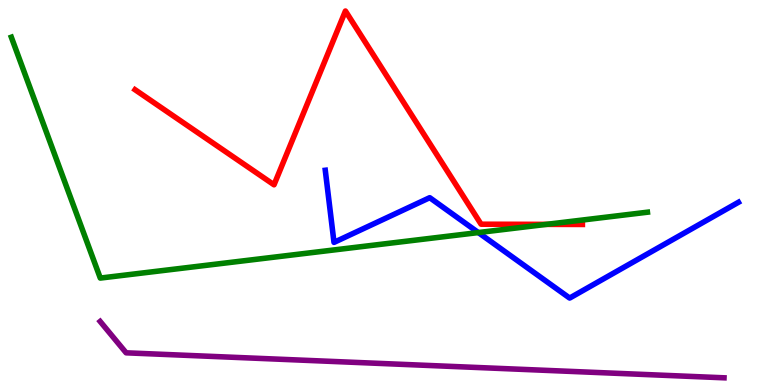[{'lines': ['blue', 'red'], 'intersections': []}, {'lines': ['green', 'red'], 'intersections': [{'x': 7.05, 'y': 4.17}]}, {'lines': ['purple', 'red'], 'intersections': []}, {'lines': ['blue', 'green'], 'intersections': [{'x': 6.17, 'y': 3.96}]}, {'lines': ['blue', 'purple'], 'intersections': []}, {'lines': ['green', 'purple'], 'intersections': []}]